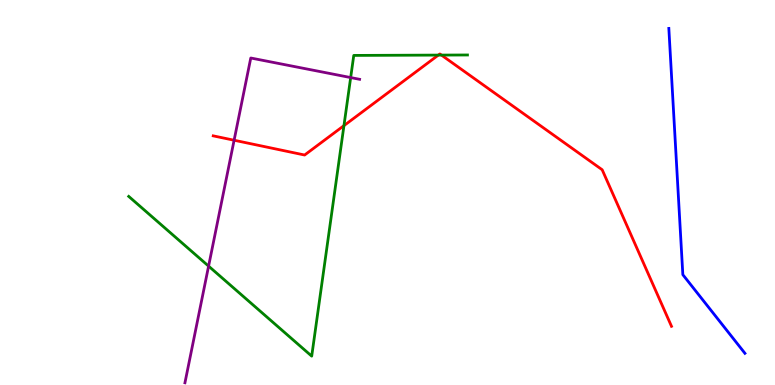[{'lines': ['blue', 'red'], 'intersections': []}, {'lines': ['green', 'red'], 'intersections': [{'x': 4.44, 'y': 6.74}, {'x': 5.66, 'y': 8.57}, {'x': 5.7, 'y': 8.57}]}, {'lines': ['purple', 'red'], 'intersections': [{'x': 3.02, 'y': 6.36}]}, {'lines': ['blue', 'green'], 'intersections': []}, {'lines': ['blue', 'purple'], 'intersections': []}, {'lines': ['green', 'purple'], 'intersections': [{'x': 2.69, 'y': 3.09}, {'x': 4.52, 'y': 7.99}]}]